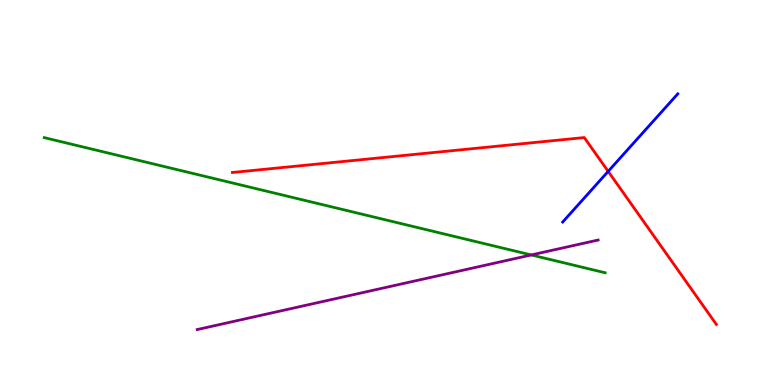[{'lines': ['blue', 'red'], 'intersections': [{'x': 7.85, 'y': 5.55}]}, {'lines': ['green', 'red'], 'intersections': []}, {'lines': ['purple', 'red'], 'intersections': []}, {'lines': ['blue', 'green'], 'intersections': []}, {'lines': ['blue', 'purple'], 'intersections': []}, {'lines': ['green', 'purple'], 'intersections': [{'x': 6.86, 'y': 3.38}]}]